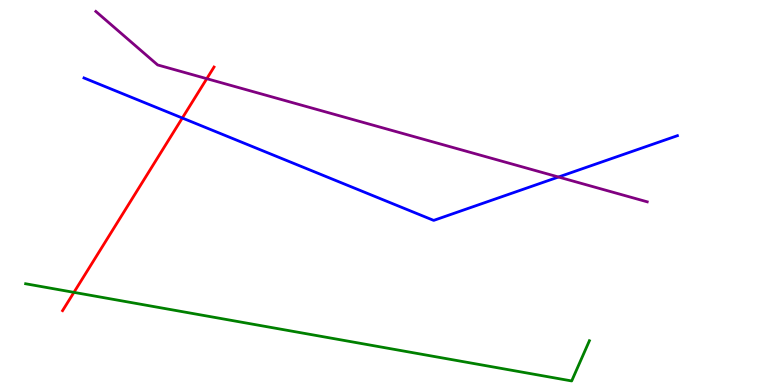[{'lines': ['blue', 'red'], 'intersections': [{'x': 2.35, 'y': 6.93}]}, {'lines': ['green', 'red'], 'intersections': [{'x': 0.954, 'y': 2.41}]}, {'lines': ['purple', 'red'], 'intersections': [{'x': 2.67, 'y': 7.96}]}, {'lines': ['blue', 'green'], 'intersections': []}, {'lines': ['blue', 'purple'], 'intersections': [{'x': 7.21, 'y': 5.4}]}, {'lines': ['green', 'purple'], 'intersections': []}]